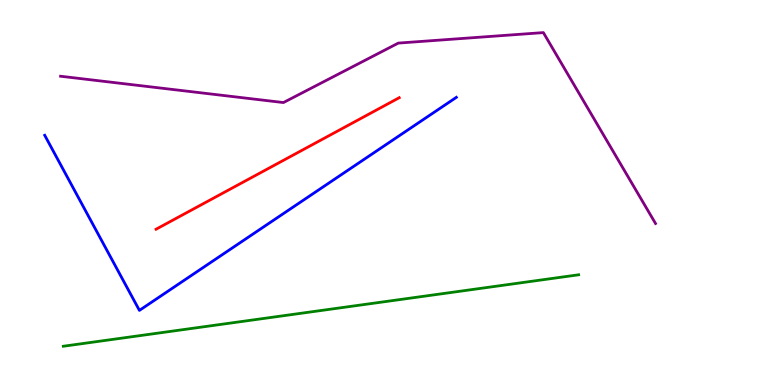[{'lines': ['blue', 'red'], 'intersections': []}, {'lines': ['green', 'red'], 'intersections': []}, {'lines': ['purple', 'red'], 'intersections': []}, {'lines': ['blue', 'green'], 'intersections': []}, {'lines': ['blue', 'purple'], 'intersections': []}, {'lines': ['green', 'purple'], 'intersections': []}]